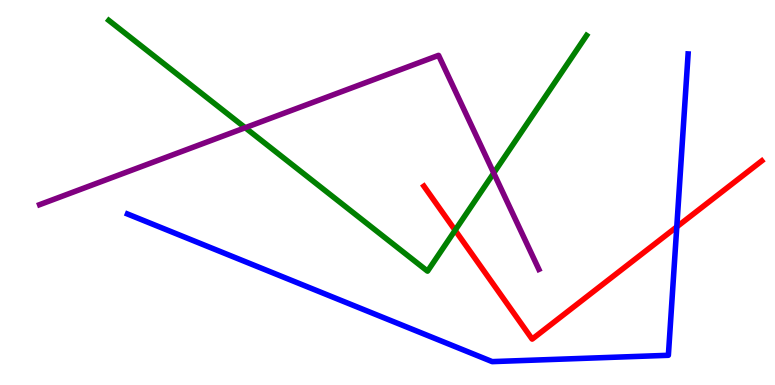[{'lines': ['blue', 'red'], 'intersections': [{'x': 8.73, 'y': 4.11}]}, {'lines': ['green', 'red'], 'intersections': [{'x': 5.87, 'y': 4.02}]}, {'lines': ['purple', 'red'], 'intersections': []}, {'lines': ['blue', 'green'], 'intersections': []}, {'lines': ['blue', 'purple'], 'intersections': []}, {'lines': ['green', 'purple'], 'intersections': [{'x': 3.16, 'y': 6.68}, {'x': 6.37, 'y': 5.51}]}]